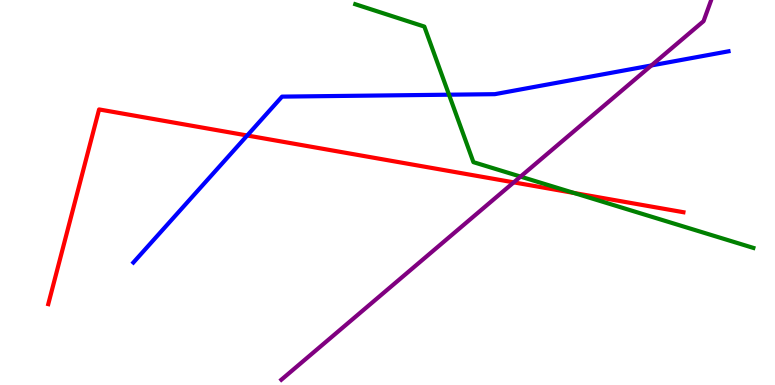[{'lines': ['blue', 'red'], 'intersections': [{'x': 3.19, 'y': 6.48}]}, {'lines': ['green', 'red'], 'intersections': [{'x': 7.41, 'y': 4.99}]}, {'lines': ['purple', 'red'], 'intersections': [{'x': 6.63, 'y': 5.26}]}, {'lines': ['blue', 'green'], 'intersections': [{'x': 5.79, 'y': 7.54}]}, {'lines': ['blue', 'purple'], 'intersections': [{'x': 8.41, 'y': 8.3}]}, {'lines': ['green', 'purple'], 'intersections': [{'x': 6.72, 'y': 5.41}]}]